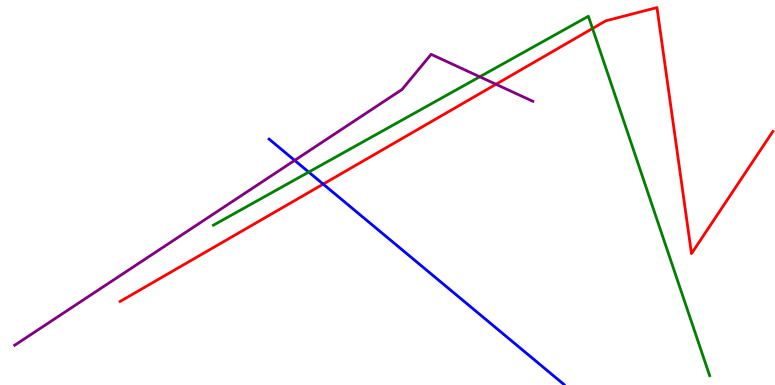[{'lines': ['blue', 'red'], 'intersections': [{'x': 4.17, 'y': 5.22}]}, {'lines': ['green', 'red'], 'intersections': [{'x': 7.65, 'y': 9.26}]}, {'lines': ['purple', 'red'], 'intersections': [{'x': 6.4, 'y': 7.81}]}, {'lines': ['blue', 'green'], 'intersections': [{'x': 3.98, 'y': 5.53}]}, {'lines': ['blue', 'purple'], 'intersections': [{'x': 3.8, 'y': 5.83}]}, {'lines': ['green', 'purple'], 'intersections': [{'x': 6.19, 'y': 8.01}]}]